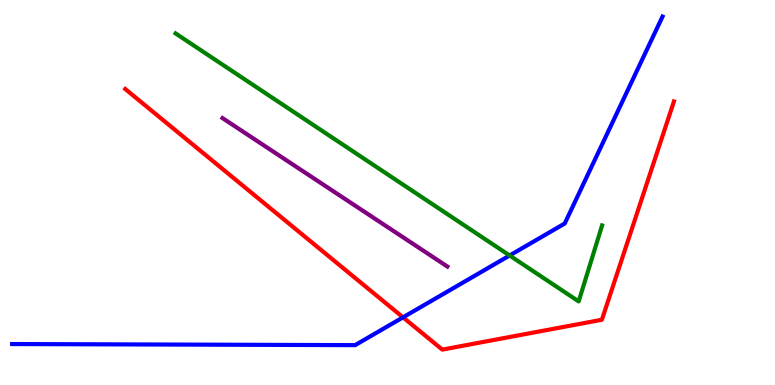[{'lines': ['blue', 'red'], 'intersections': [{'x': 5.2, 'y': 1.76}]}, {'lines': ['green', 'red'], 'intersections': []}, {'lines': ['purple', 'red'], 'intersections': []}, {'lines': ['blue', 'green'], 'intersections': [{'x': 6.58, 'y': 3.36}]}, {'lines': ['blue', 'purple'], 'intersections': []}, {'lines': ['green', 'purple'], 'intersections': []}]